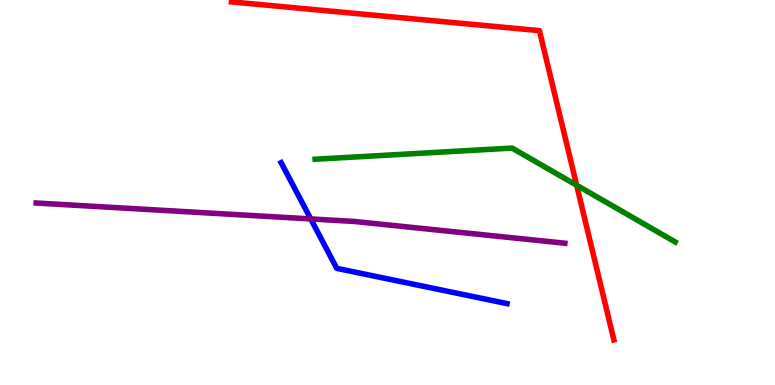[{'lines': ['blue', 'red'], 'intersections': []}, {'lines': ['green', 'red'], 'intersections': [{'x': 7.44, 'y': 5.19}]}, {'lines': ['purple', 'red'], 'intersections': []}, {'lines': ['blue', 'green'], 'intersections': []}, {'lines': ['blue', 'purple'], 'intersections': [{'x': 4.01, 'y': 4.31}]}, {'lines': ['green', 'purple'], 'intersections': []}]